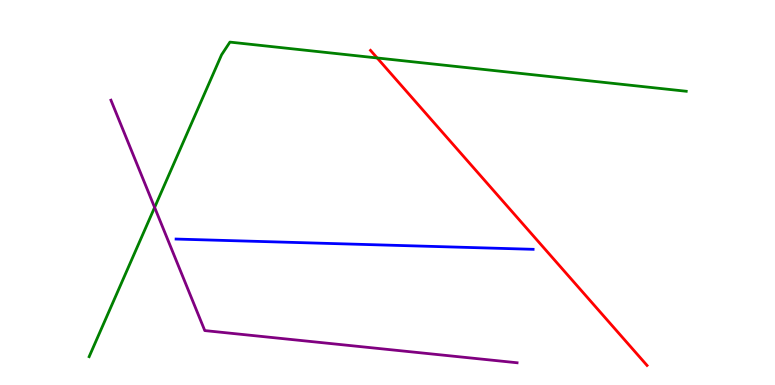[{'lines': ['blue', 'red'], 'intersections': []}, {'lines': ['green', 'red'], 'intersections': [{'x': 4.87, 'y': 8.49}]}, {'lines': ['purple', 'red'], 'intersections': []}, {'lines': ['blue', 'green'], 'intersections': []}, {'lines': ['blue', 'purple'], 'intersections': []}, {'lines': ['green', 'purple'], 'intersections': [{'x': 2.0, 'y': 4.61}]}]